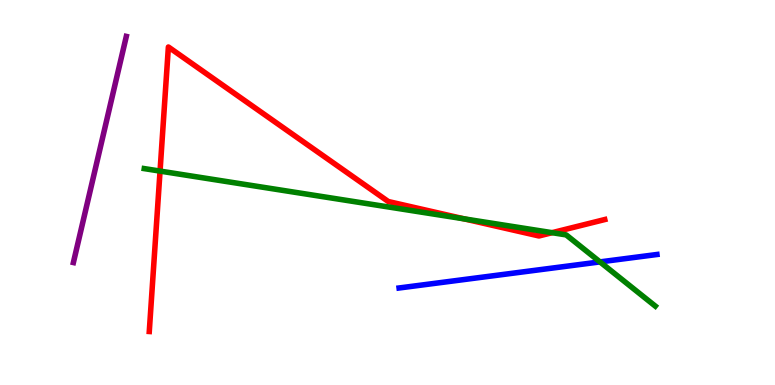[{'lines': ['blue', 'red'], 'intersections': []}, {'lines': ['green', 'red'], 'intersections': [{'x': 2.07, 'y': 5.56}, {'x': 5.99, 'y': 4.32}, {'x': 7.12, 'y': 3.96}]}, {'lines': ['purple', 'red'], 'intersections': []}, {'lines': ['blue', 'green'], 'intersections': [{'x': 7.74, 'y': 3.2}]}, {'lines': ['blue', 'purple'], 'intersections': []}, {'lines': ['green', 'purple'], 'intersections': []}]